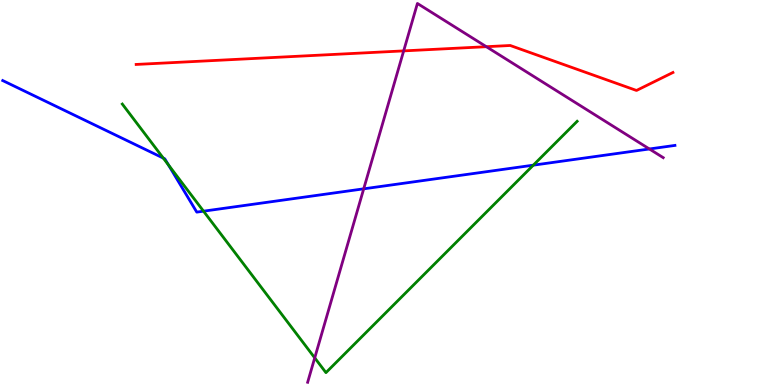[{'lines': ['blue', 'red'], 'intersections': []}, {'lines': ['green', 'red'], 'intersections': []}, {'lines': ['purple', 'red'], 'intersections': [{'x': 5.21, 'y': 8.68}, {'x': 6.28, 'y': 8.79}]}, {'lines': ['blue', 'green'], 'intersections': [{'x': 2.11, 'y': 5.89}, {'x': 2.17, 'y': 5.72}, {'x': 2.63, 'y': 4.51}, {'x': 6.88, 'y': 5.71}]}, {'lines': ['blue', 'purple'], 'intersections': [{'x': 4.69, 'y': 5.1}, {'x': 8.38, 'y': 6.13}]}, {'lines': ['green', 'purple'], 'intersections': [{'x': 4.06, 'y': 0.705}]}]